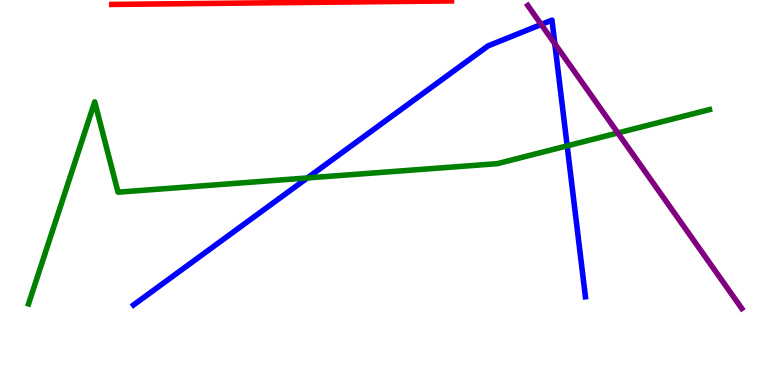[{'lines': ['blue', 'red'], 'intersections': []}, {'lines': ['green', 'red'], 'intersections': []}, {'lines': ['purple', 'red'], 'intersections': []}, {'lines': ['blue', 'green'], 'intersections': [{'x': 3.97, 'y': 5.38}, {'x': 7.32, 'y': 6.21}]}, {'lines': ['blue', 'purple'], 'intersections': [{'x': 6.98, 'y': 9.36}, {'x': 7.16, 'y': 8.86}]}, {'lines': ['green', 'purple'], 'intersections': [{'x': 7.97, 'y': 6.55}]}]